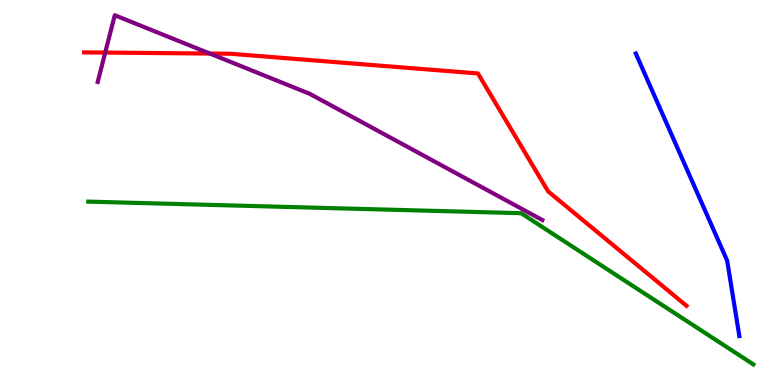[{'lines': ['blue', 'red'], 'intersections': []}, {'lines': ['green', 'red'], 'intersections': []}, {'lines': ['purple', 'red'], 'intersections': [{'x': 1.36, 'y': 8.63}, {'x': 2.71, 'y': 8.61}]}, {'lines': ['blue', 'green'], 'intersections': []}, {'lines': ['blue', 'purple'], 'intersections': []}, {'lines': ['green', 'purple'], 'intersections': []}]